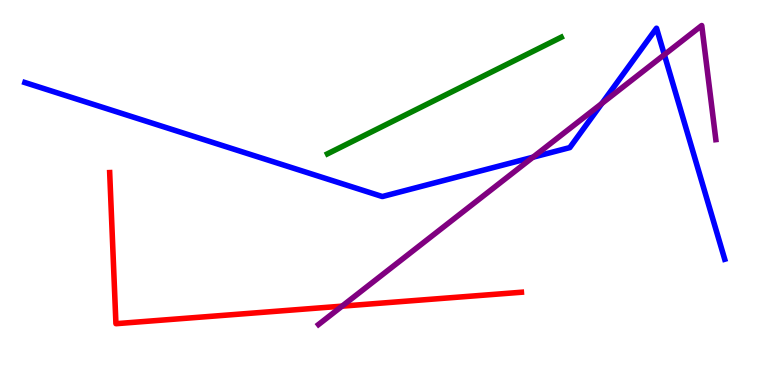[{'lines': ['blue', 'red'], 'intersections': []}, {'lines': ['green', 'red'], 'intersections': []}, {'lines': ['purple', 'red'], 'intersections': [{'x': 4.41, 'y': 2.05}]}, {'lines': ['blue', 'green'], 'intersections': []}, {'lines': ['blue', 'purple'], 'intersections': [{'x': 6.88, 'y': 5.92}, {'x': 7.77, 'y': 7.31}, {'x': 8.57, 'y': 8.58}]}, {'lines': ['green', 'purple'], 'intersections': []}]